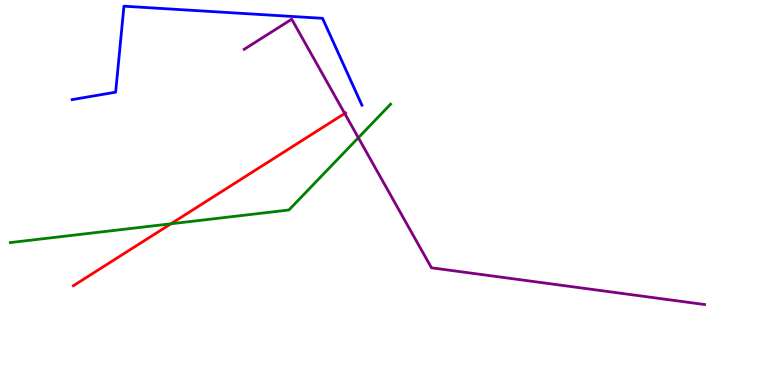[{'lines': ['blue', 'red'], 'intersections': []}, {'lines': ['green', 'red'], 'intersections': [{'x': 2.21, 'y': 4.19}]}, {'lines': ['purple', 'red'], 'intersections': [{'x': 4.45, 'y': 7.05}]}, {'lines': ['blue', 'green'], 'intersections': []}, {'lines': ['blue', 'purple'], 'intersections': []}, {'lines': ['green', 'purple'], 'intersections': [{'x': 4.62, 'y': 6.42}]}]